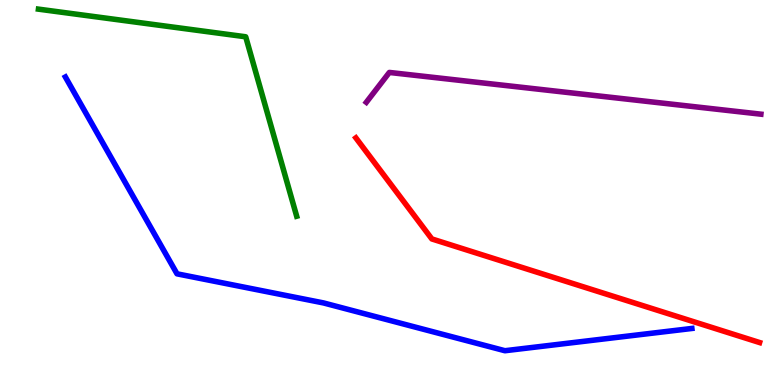[{'lines': ['blue', 'red'], 'intersections': []}, {'lines': ['green', 'red'], 'intersections': []}, {'lines': ['purple', 'red'], 'intersections': []}, {'lines': ['blue', 'green'], 'intersections': []}, {'lines': ['blue', 'purple'], 'intersections': []}, {'lines': ['green', 'purple'], 'intersections': []}]